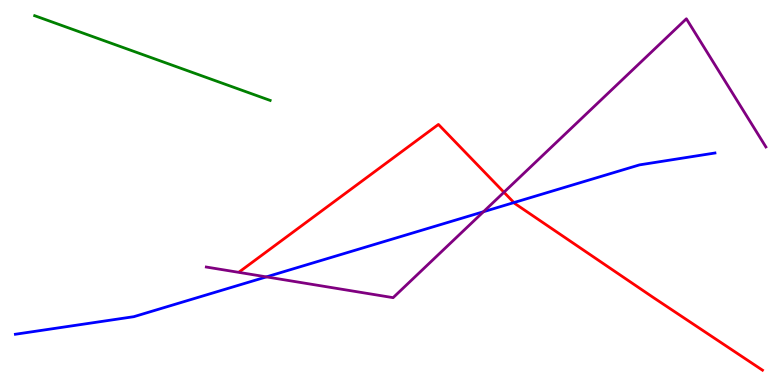[{'lines': ['blue', 'red'], 'intersections': [{'x': 6.63, 'y': 4.74}]}, {'lines': ['green', 'red'], 'intersections': []}, {'lines': ['purple', 'red'], 'intersections': [{'x': 6.5, 'y': 5.01}]}, {'lines': ['blue', 'green'], 'intersections': []}, {'lines': ['blue', 'purple'], 'intersections': [{'x': 3.44, 'y': 2.81}, {'x': 6.24, 'y': 4.5}]}, {'lines': ['green', 'purple'], 'intersections': []}]